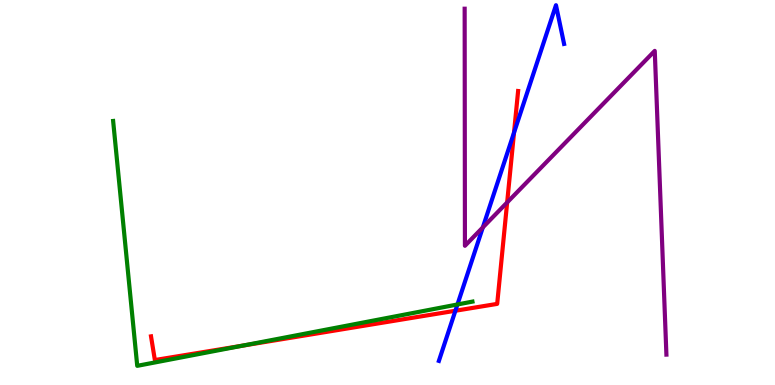[{'lines': ['blue', 'red'], 'intersections': [{'x': 5.88, 'y': 1.93}, {'x': 6.63, 'y': 6.55}]}, {'lines': ['green', 'red'], 'intersections': [{'x': 3.13, 'y': 1.02}]}, {'lines': ['purple', 'red'], 'intersections': [{'x': 6.54, 'y': 4.74}]}, {'lines': ['blue', 'green'], 'intersections': [{'x': 5.9, 'y': 2.09}]}, {'lines': ['blue', 'purple'], 'intersections': [{'x': 6.23, 'y': 4.09}]}, {'lines': ['green', 'purple'], 'intersections': []}]